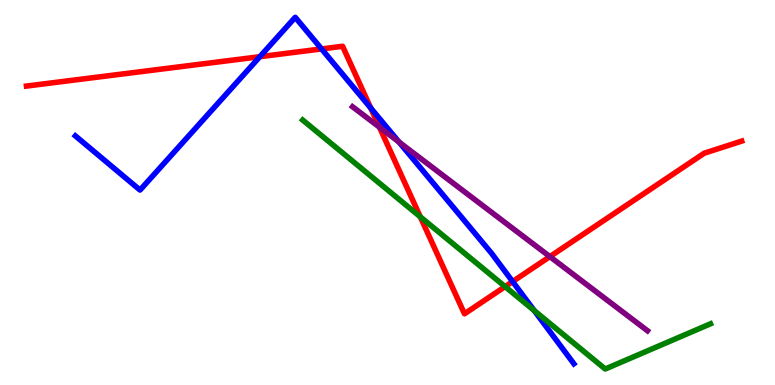[{'lines': ['blue', 'red'], 'intersections': [{'x': 3.35, 'y': 8.53}, {'x': 4.15, 'y': 8.73}, {'x': 4.78, 'y': 7.19}, {'x': 6.61, 'y': 2.69}]}, {'lines': ['green', 'red'], 'intersections': [{'x': 5.42, 'y': 4.37}, {'x': 6.52, 'y': 2.56}]}, {'lines': ['purple', 'red'], 'intersections': [{'x': 4.9, 'y': 6.7}, {'x': 7.1, 'y': 3.33}]}, {'lines': ['blue', 'green'], 'intersections': [{'x': 6.89, 'y': 1.93}]}, {'lines': ['blue', 'purple'], 'intersections': [{'x': 5.15, 'y': 6.31}]}, {'lines': ['green', 'purple'], 'intersections': []}]